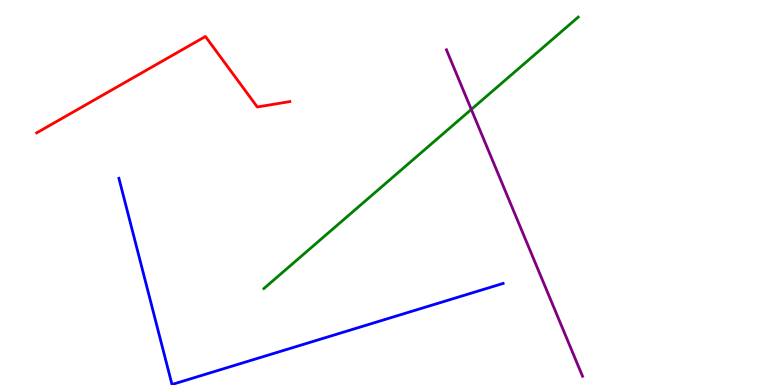[{'lines': ['blue', 'red'], 'intersections': []}, {'lines': ['green', 'red'], 'intersections': []}, {'lines': ['purple', 'red'], 'intersections': []}, {'lines': ['blue', 'green'], 'intersections': []}, {'lines': ['blue', 'purple'], 'intersections': []}, {'lines': ['green', 'purple'], 'intersections': [{'x': 6.08, 'y': 7.16}]}]